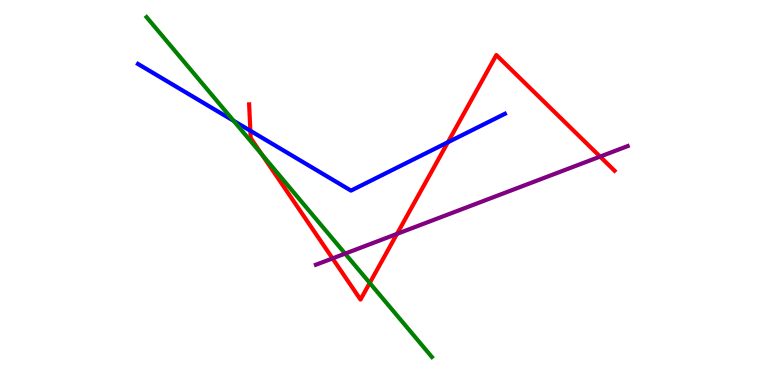[{'lines': ['blue', 'red'], 'intersections': [{'x': 3.23, 'y': 6.6}, {'x': 5.78, 'y': 6.31}]}, {'lines': ['green', 'red'], 'intersections': [{'x': 3.38, 'y': 5.99}, {'x': 4.77, 'y': 2.65}]}, {'lines': ['purple', 'red'], 'intersections': [{'x': 4.29, 'y': 3.29}, {'x': 5.12, 'y': 3.93}, {'x': 7.74, 'y': 5.93}]}, {'lines': ['blue', 'green'], 'intersections': [{'x': 3.01, 'y': 6.86}]}, {'lines': ['blue', 'purple'], 'intersections': []}, {'lines': ['green', 'purple'], 'intersections': [{'x': 4.45, 'y': 3.41}]}]